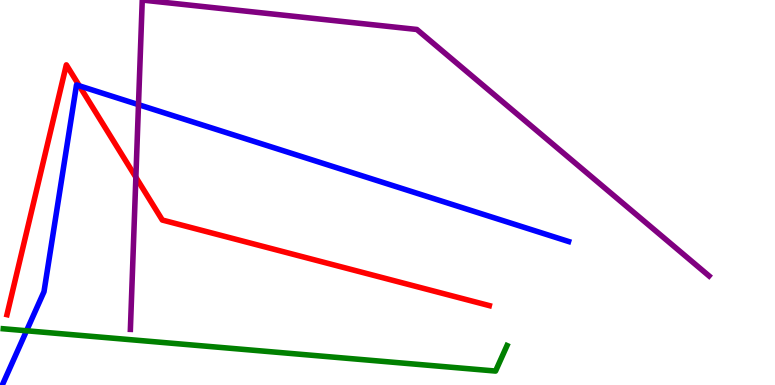[{'lines': ['blue', 'red'], 'intersections': [{'x': 1.02, 'y': 7.77}]}, {'lines': ['green', 'red'], 'intersections': []}, {'lines': ['purple', 'red'], 'intersections': [{'x': 1.75, 'y': 5.4}]}, {'lines': ['blue', 'green'], 'intersections': [{'x': 0.343, 'y': 1.41}]}, {'lines': ['blue', 'purple'], 'intersections': [{'x': 1.79, 'y': 7.28}]}, {'lines': ['green', 'purple'], 'intersections': []}]